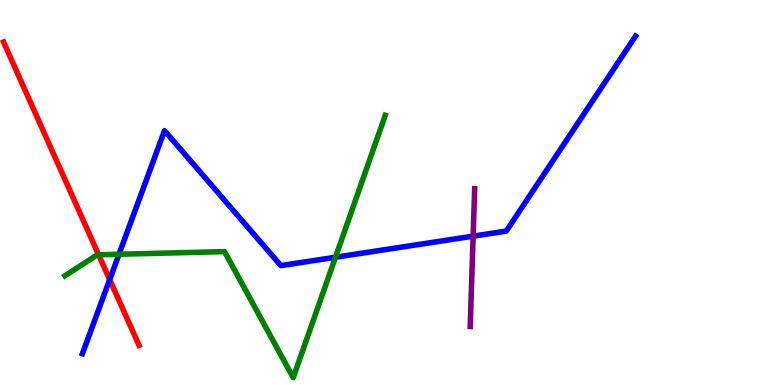[{'lines': ['blue', 'red'], 'intersections': [{'x': 1.42, 'y': 2.74}]}, {'lines': ['green', 'red'], 'intersections': [{'x': 1.27, 'y': 3.38}]}, {'lines': ['purple', 'red'], 'intersections': []}, {'lines': ['blue', 'green'], 'intersections': [{'x': 1.54, 'y': 3.4}, {'x': 4.33, 'y': 3.32}]}, {'lines': ['blue', 'purple'], 'intersections': [{'x': 6.1, 'y': 3.87}]}, {'lines': ['green', 'purple'], 'intersections': []}]